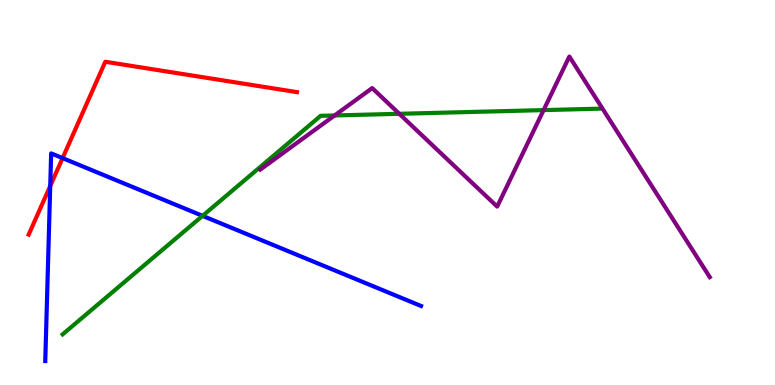[{'lines': ['blue', 'red'], 'intersections': [{'x': 0.648, 'y': 5.17}, {'x': 0.808, 'y': 5.89}]}, {'lines': ['green', 'red'], 'intersections': []}, {'lines': ['purple', 'red'], 'intersections': []}, {'lines': ['blue', 'green'], 'intersections': [{'x': 2.61, 'y': 4.39}]}, {'lines': ['blue', 'purple'], 'intersections': []}, {'lines': ['green', 'purple'], 'intersections': [{'x': 4.32, 'y': 7.0}, {'x': 5.15, 'y': 7.04}, {'x': 7.01, 'y': 7.14}]}]